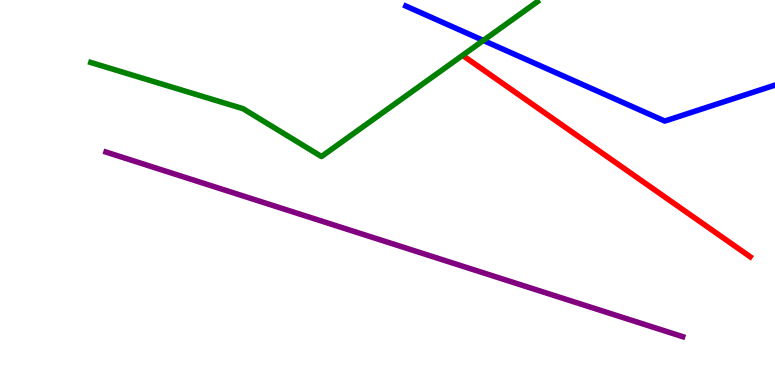[{'lines': ['blue', 'red'], 'intersections': []}, {'lines': ['green', 'red'], 'intersections': []}, {'lines': ['purple', 'red'], 'intersections': []}, {'lines': ['blue', 'green'], 'intersections': [{'x': 6.24, 'y': 8.95}]}, {'lines': ['blue', 'purple'], 'intersections': []}, {'lines': ['green', 'purple'], 'intersections': []}]